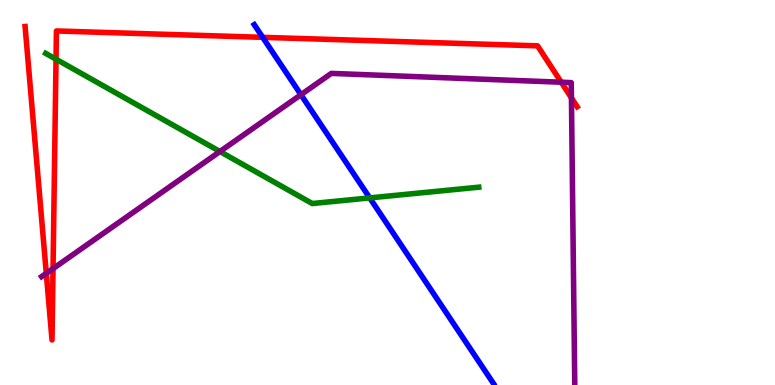[{'lines': ['blue', 'red'], 'intersections': [{'x': 3.39, 'y': 9.03}]}, {'lines': ['green', 'red'], 'intersections': [{'x': 0.723, 'y': 8.46}]}, {'lines': ['purple', 'red'], 'intersections': [{'x': 0.597, 'y': 2.9}, {'x': 0.684, 'y': 3.02}, {'x': 7.24, 'y': 7.86}, {'x': 7.37, 'y': 7.46}]}, {'lines': ['blue', 'green'], 'intersections': [{'x': 4.77, 'y': 4.86}]}, {'lines': ['blue', 'purple'], 'intersections': [{'x': 3.88, 'y': 7.54}]}, {'lines': ['green', 'purple'], 'intersections': [{'x': 2.84, 'y': 6.06}]}]